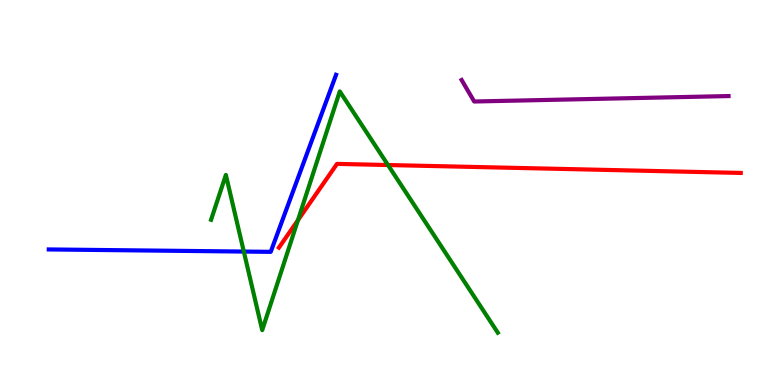[{'lines': ['blue', 'red'], 'intersections': []}, {'lines': ['green', 'red'], 'intersections': [{'x': 3.84, 'y': 4.28}, {'x': 5.01, 'y': 5.71}]}, {'lines': ['purple', 'red'], 'intersections': []}, {'lines': ['blue', 'green'], 'intersections': [{'x': 3.15, 'y': 3.47}]}, {'lines': ['blue', 'purple'], 'intersections': []}, {'lines': ['green', 'purple'], 'intersections': []}]